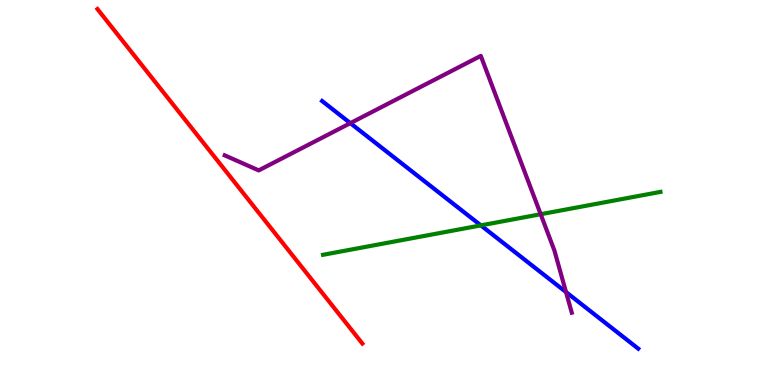[{'lines': ['blue', 'red'], 'intersections': []}, {'lines': ['green', 'red'], 'intersections': []}, {'lines': ['purple', 'red'], 'intersections': []}, {'lines': ['blue', 'green'], 'intersections': [{'x': 6.2, 'y': 4.15}]}, {'lines': ['blue', 'purple'], 'intersections': [{'x': 4.52, 'y': 6.8}, {'x': 7.3, 'y': 2.41}]}, {'lines': ['green', 'purple'], 'intersections': [{'x': 6.98, 'y': 4.44}]}]